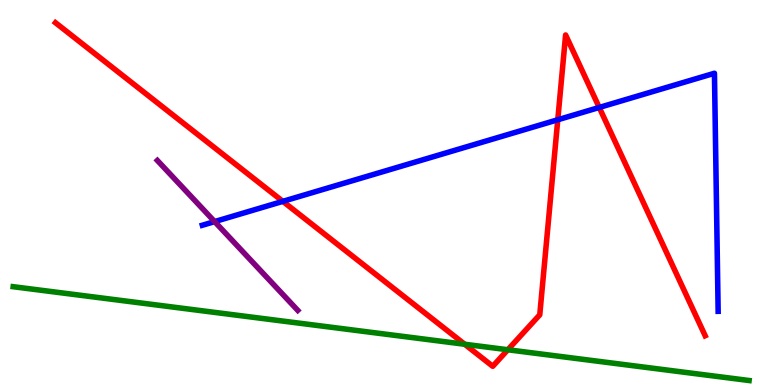[{'lines': ['blue', 'red'], 'intersections': [{'x': 3.65, 'y': 4.77}, {'x': 7.2, 'y': 6.89}, {'x': 7.73, 'y': 7.21}]}, {'lines': ['green', 'red'], 'intersections': [{'x': 6.0, 'y': 1.06}, {'x': 6.55, 'y': 0.915}]}, {'lines': ['purple', 'red'], 'intersections': []}, {'lines': ['blue', 'green'], 'intersections': []}, {'lines': ['blue', 'purple'], 'intersections': [{'x': 2.77, 'y': 4.24}]}, {'lines': ['green', 'purple'], 'intersections': []}]